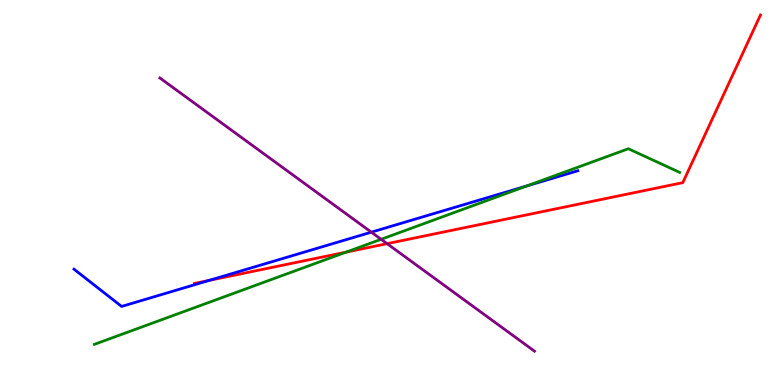[{'lines': ['blue', 'red'], 'intersections': [{'x': 2.7, 'y': 2.72}]}, {'lines': ['green', 'red'], 'intersections': [{'x': 4.47, 'y': 3.45}]}, {'lines': ['purple', 'red'], 'intersections': [{'x': 4.99, 'y': 3.67}]}, {'lines': ['blue', 'green'], 'intersections': [{'x': 6.8, 'y': 5.17}]}, {'lines': ['blue', 'purple'], 'intersections': [{'x': 4.79, 'y': 3.97}]}, {'lines': ['green', 'purple'], 'intersections': [{'x': 4.92, 'y': 3.78}]}]